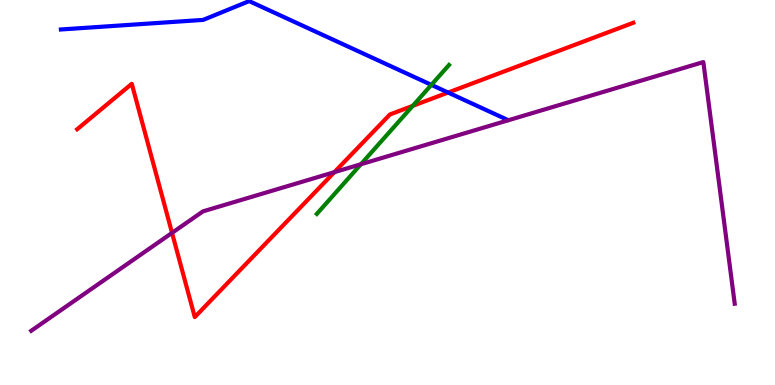[{'lines': ['blue', 'red'], 'intersections': [{'x': 5.78, 'y': 7.6}]}, {'lines': ['green', 'red'], 'intersections': [{'x': 5.33, 'y': 7.25}]}, {'lines': ['purple', 'red'], 'intersections': [{'x': 2.22, 'y': 3.95}, {'x': 4.31, 'y': 5.53}]}, {'lines': ['blue', 'green'], 'intersections': [{'x': 5.57, 'y': 7.8}]}, {'lines': ['blue', 'purple'], 'intersections': []}, {'lines': ['green', 'purple'], 'intersections': [{'x': 4.66, 'y': 5.73}]}]